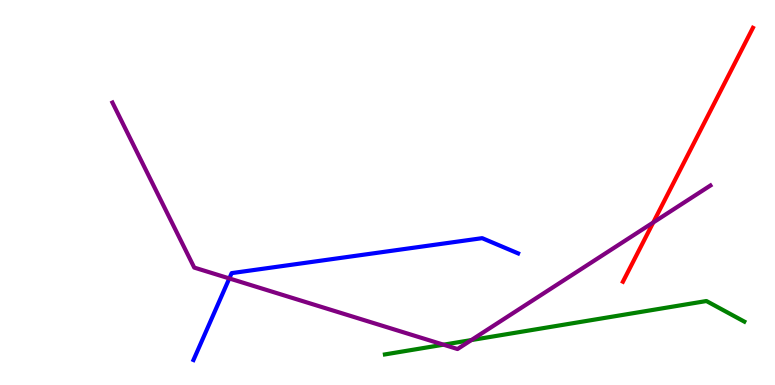[{'lines': ['blue', 'red'], 'intersections': []}, {'lines': ['green', 'red'], 'intersections': []}, {'lines': ['purple', 'red'], 'intersections': [{'x': 8.43, 'y': 4.22}]}, {'lines': ['blue', 'green'], 'intersections': []}, {'lines': ['blue', 'purple'], 'intersections': [{'x': 2.96, 'y': 2.77}]}, {'lines': ['green', 'purple'], 'intersections': [{'x': 5.72, 'y': 1.05}, {'x': 6.08, 'y': 1.17}]}]